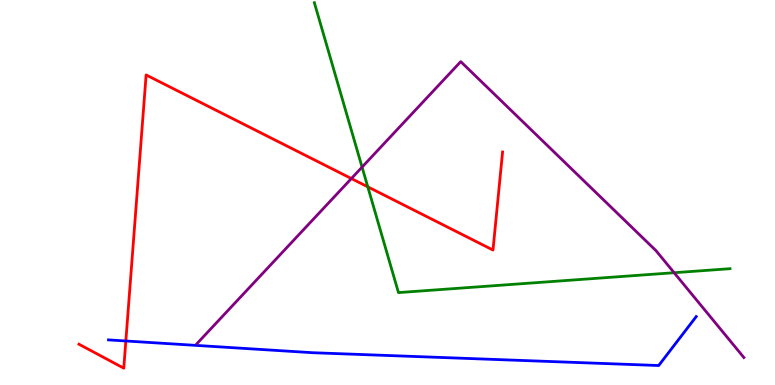[{'lines': ['blue', 'red'], 'intersections': [{'x': 1.62, 'y': 1.14}]}, {'lines': ['green', 'red'], 'intersections': [{'x': 4.75, 'y': 5.15}]}, {'lines': ['purple', 'red'], 'intersections': [{'x': 4.53, 'y': 5.36}]}, {'lines': ['blue', 'green'], 'intersections': []}, {'lines': ['blue', 'purple'], 'intersections': []}, {'lines': ['green', 'purple'], 'intersections': [{'x': 4.67, 'y': 5.66}, {'x': 8.7, 'y': 2.92}]}]